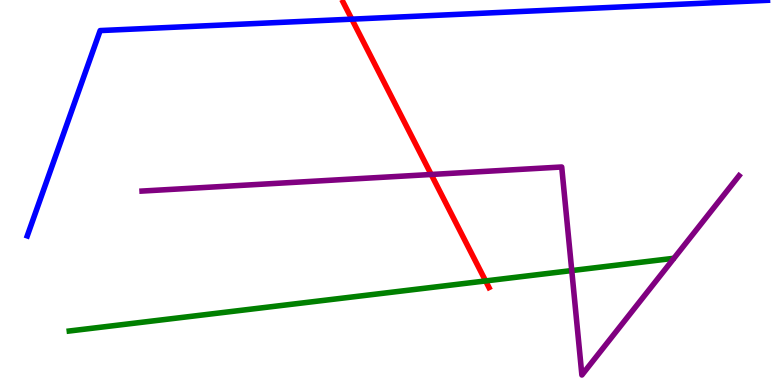[{'lines': ['blue', 'red'], 'intersections': [{'x': 4.54, 'y': 9.5}]}, {'lines': ['green', 'red'], 'intersections': [{'x': 6.27, 'y': 2.7}]}, {'lines': ['purple', 'red'], 'intersections': [{'x': 5.56, 'y': 5.47}]}, {'lines': ['blue', 'green'], 'intersections': []}, {'lines': ['blue', 'purple'], 'intersections': []}, {'lines': ['green', 'purple'], 'intersections': [{'x': 7.38, 'y': 2.97}]}]